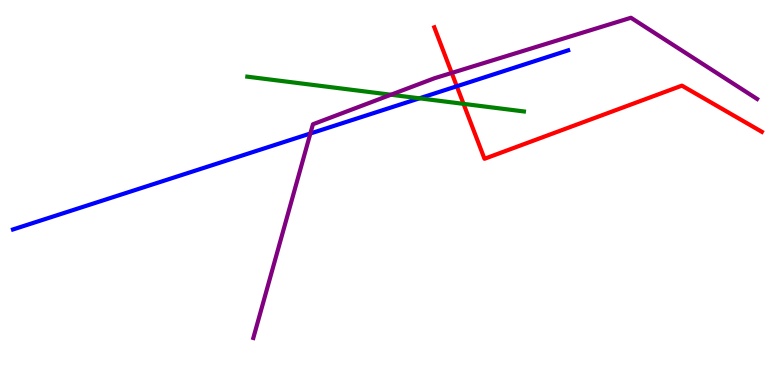[{'lines': ['blue', 'red'], 'intersections': [{'x': 5.89, 'y': 7.76}]}, {'lines': ['green', 'red'], 'intersections': [{'x': 5.98, 'y': 7.3}]}, {'lines': ['purple', 'red'], 'intersections': [{'x': 5.83, 'y': 8.11}]}, {'lines': ['blue', 'green'], 'intersections': [{'x': 5.41, 'y': 7.45}]}, {'lines': ['blue', 'purple'], 'intersections': [{'x': 4.0, 'y': 6.53}]}, {'lines': ['green', 'purple'], 'intersections': [{'x': 5.04, 'y': 7.54}]}]